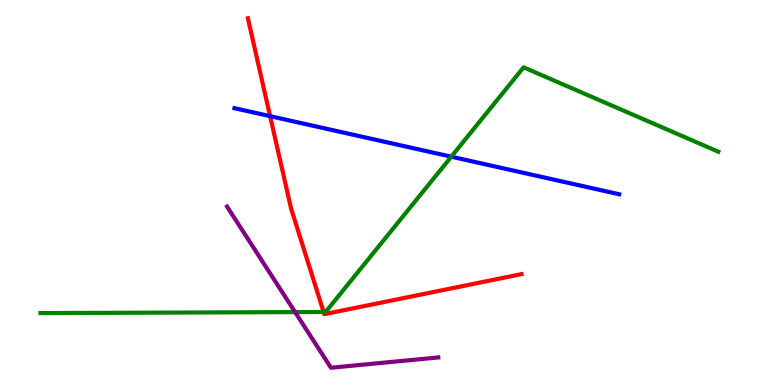[{'lines': ['blue', 'red'], 'intersections': [{'x': 3.49, 'y': 6.98}]}, {'lines': ['green', 'red'], 'intersections': [{'x': 4.18, 'y': 1.9}]}, {'lines': ['purple', 'red'], 'intersections': []}, {'lines': ['blue', 'green'], 'intersections': [{'x': 5.82, 'y': 5.93}]}, {'lines': ['blue', 'purple'], 'intersections': []}, {'lines': ['green', 'purple'], 'intersections': [{'x': 3.81, 'y': 1.89}]}]